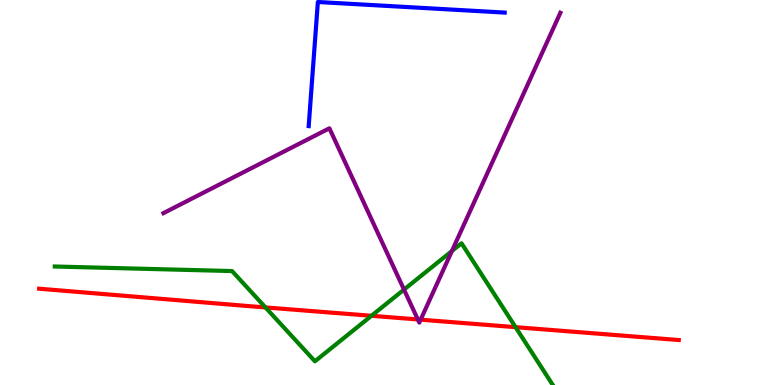[{'lines': ['blue', 'red'], 'intersections': []}, {'lines': ['green', 'red'], 'intersections': [{'x': 3.43, 'y': 2.01}, {'x': 4.79, 'y': 1.8}, {'x': 6.65, 'y': 1.5}]}, {'lines': ['purple', 'red'], 'intersections': [{'x': 5.39, 'y': 1.7}, {'x': 5.43, 'y': 1.7}]}, {'lines': ['blue', 'green'], 'intersections': []}, {'lines': ['blue', 'purple'], 'intersections': []}, {'lines': ['green', 'purple'], 'intersections': [{'x': 5.21, 'y': 2.48}, {'x': 5.83, 'y': 3.48}]}]